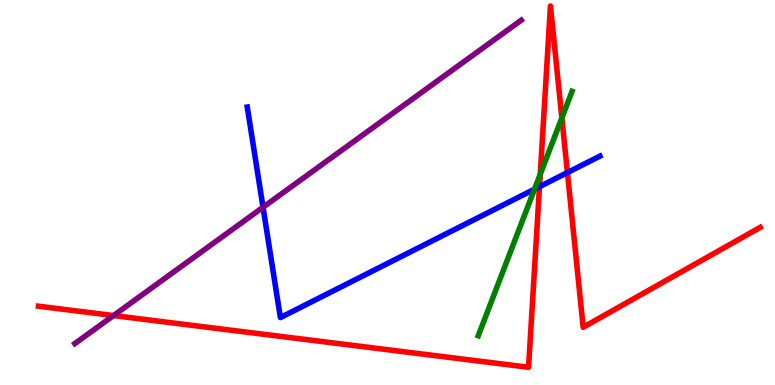[{'lines': ['blue', 'red'], 'intersections': [{'x': 6.96, 'y': 5.15}, {'x': 7.32, 'y': 5.52}]}, {'lines': ['green', 'red'], 'intersections': [{'x': 6.97, 'y': 5.47}, {'x': 7.25, 'y': 6.94}]}, {'lines': ['purple', 'red'], 'intersections': [{'x': 1.46, 'y': 1.8}]}, {'lines': ['blue', 'green'], 'intersections': [{'x': 6.9, 'y': 5.09}]}, {'lines': ['blue', 'purple'], 'intersections': [{'x': 3.39, 'y': 4.62}]}, {'lines': ['green', 'purple'], 'intersections': []}]